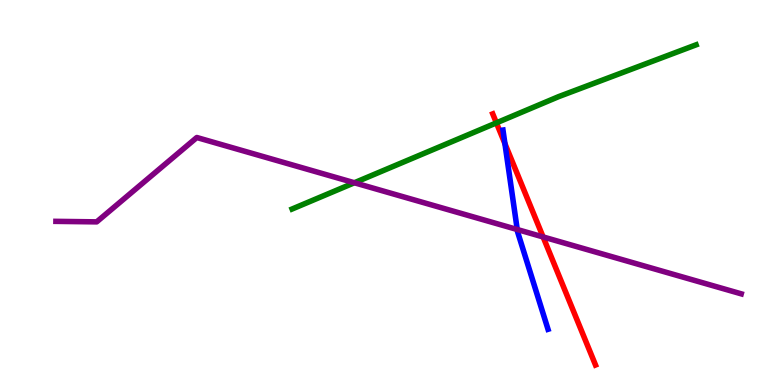[{'lines': ['blue', 'red'], 'intersections': [{'x': 6.52, 'y': 6.27}]}, {'lines': ['green', 'red'], 'intersections': [{'x': 6.41, 'y': 6.81}]}, {'lines': ['purple', 'red'], 'intersections': [{'x': 7.01, 'y': 3.85}]}, {'lines': ['blue', 'green'], 'intersections': []}, {'lines': ['blue', 'purple'], 'intersections': [{'x': 6.67, 'y': 4.04}]}, {'lines': ['green', 'purple'], 'intersections': [{'x': 4.57, 'y': 5.25}]}]